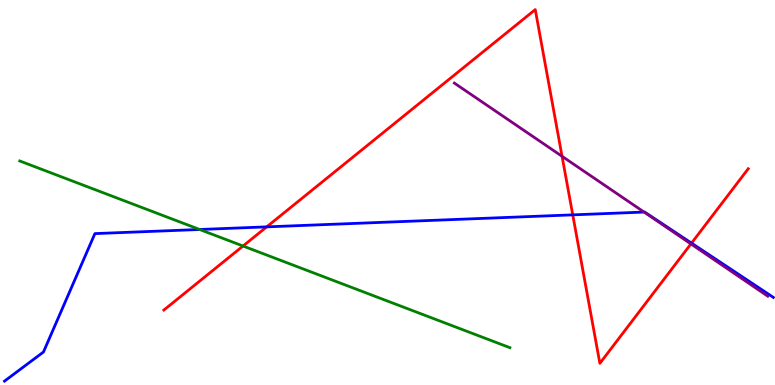[{'lines': ['blue', 'red'], 'intersections': [{'x': 3.44, 'y': 4.11}, {'x': 7.39, 'y': 4.42}, {'x': 8.92, 'y': 3.69}]}, {'lines': ['green', 'red'], 'intersections': [{'x': 3.14, 'y': 3.61}]}, {'lines': ['purple', 'red'], 'intersections': [{'x': 7.25, 'y': 5.94}, {'x': 8.92, 'y': 3.66}]}, {'lines': ['blue', 'green'], 'intersections': [{'x': 2.58, 'y': 4.04}]}, {'lines': ['blue', 'purple'], 'intersections': [{'x': 8.31, 'y': 4.49}]}, {'lines': ['green', 'purple'], 'intersections': []}]